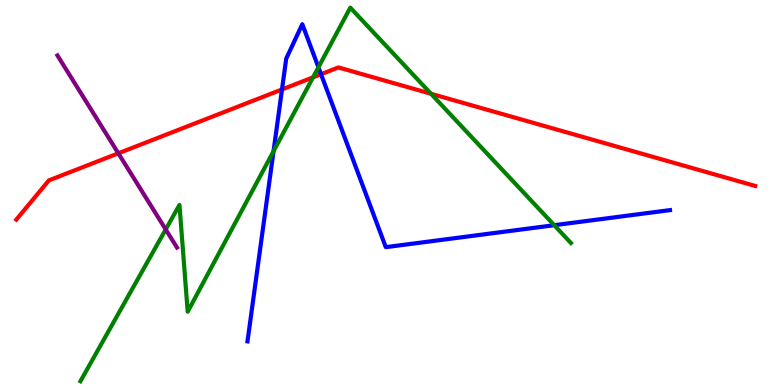[{'lines': ['blue', 'red'], 'intersections': [{'x': 3.64, 'y': 7.68}, {'x': 4.14, 'y': 8.07}]}, {'lines': ['green', 'red'], 'intersections': [{'x': 4.04, 'y': 7.99}, {'x': 5.56, 'y': 7.56}]}, {'lines': ['purple', 'red'], 'intersections': [{'x': 1.53, 'y': 6.02}]}, {'lines': ['blue', 'green'], 'intersections': [{'x': 3.53, 'y': 6.07}, {'x': 4.11, 'y': 8.25}, {'x': 7.15, 'y': 4.15}]}, {'lines': ['blue', 'purple'], 'intersections': []}, {'lines': ['green', 'purple'], 'intersections': [{'x': 2.14, 'y': 4.04}]}]